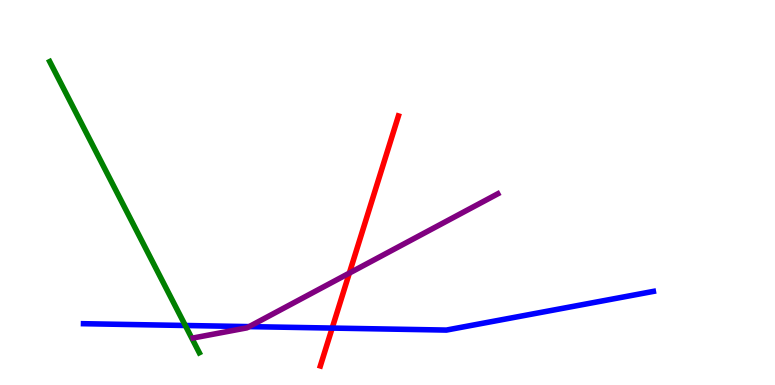[{'lines': ['blue', 'red'], 'intersections': [{'x': 4.29, 'y': 1.48}]}, {'lines': ['green', 'red'], 'intersections': []}, {'lines': ['purple', 'red'], 'intersections': [{'x': 4.51, 'y': 2.91}]}, {'lines': ['blue', 'green'], 'intersections': [{'x': 2.39, 'y': 1.55}]}, {'lines': ['blue', 'purple'], 'intersections': [{'x': 3.22, 'y': 1.52}]}, {'lines': ['green', 'purple'], 'intersections': []}]